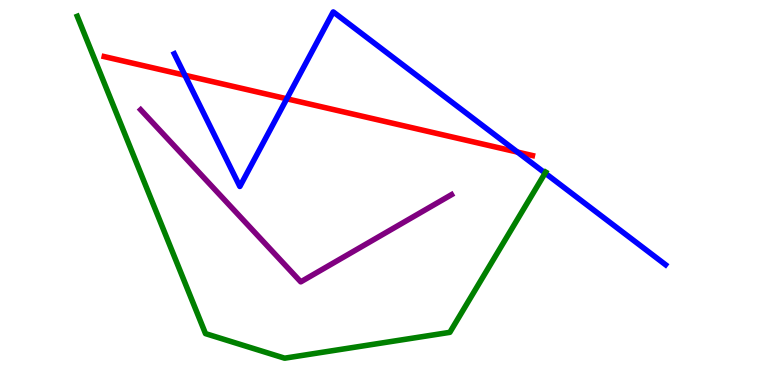[{'lines': ['blue', 'red'], 'intersections': [{'x': 2.39, 'y': 8.05}, {'x': 3.7, 'y': 7.43}, {'x': 6.68, 'y': 6.05}]}, {'lines': ['green', 'red'], 'intersections': []}, {'lines': ['purple', 'red'], 'intersections': []}, {'lines': ['blue', 'green'], 'intersections': [{'x': 7.03, 'y': 5.5}]}, {'lines': ['blue', 'purple'], 'intersections': []}, {'lines': ['green', 'purple'], 'intersections': []}]